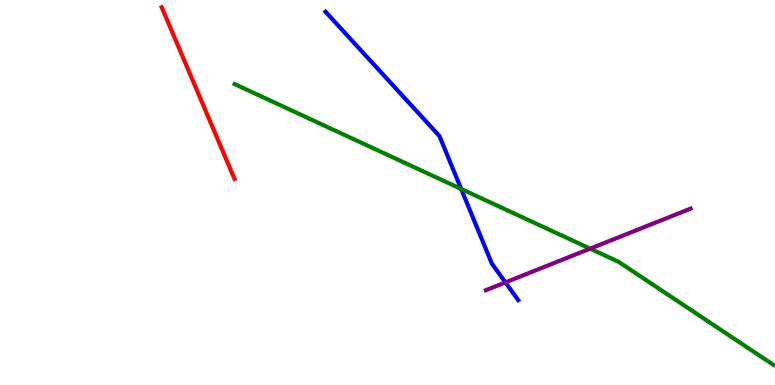[{'lines': ['blue', 'red'], 'intersections': []}, {'lines': ['green', 'red'], 'intersections': []}, {'lines': ['purple', 'red'], 'intersections': []}, {'lines': ['blue', 'green'], 'intersections': [{'x': 5.95, 'y': 5.09}]}, {'lines': ['blue', 'purple'], 'intersections': [{'x': 6.52, 'y': 2.66}]}, {'lines': ['green', 'purple'], 'intersections': [{'x': 7.62, 'y': 3.54}]}]